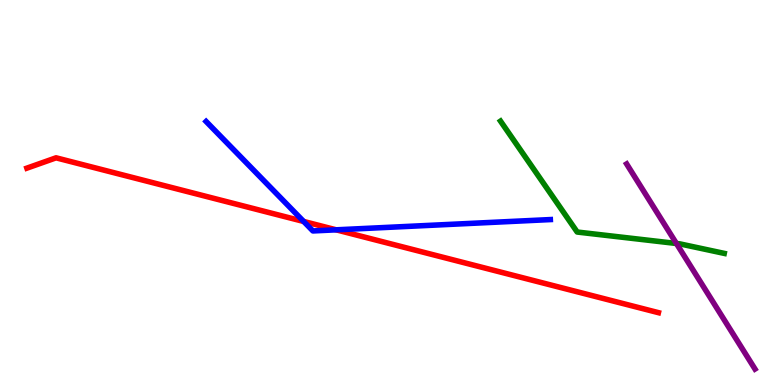[{'lines': ['blue', 'red'], 'intersections': [{'x': 3.92, 'y': 4.25}, {'x': 4.34, 'y': 4.03}]}, {'lines': ['green', 'red'], 'intersections': []}, {'lines': ['purple', 'red'], 'intersections': []}, {'lines': ['blue', 'green'], 'intersections': []}, {'lines': ['blue', 'purple'], 'intersections': []}, {'lines': ['green', 'purple'], 'intersections': [{'x': 8.73, 'y': 3.68}]}]